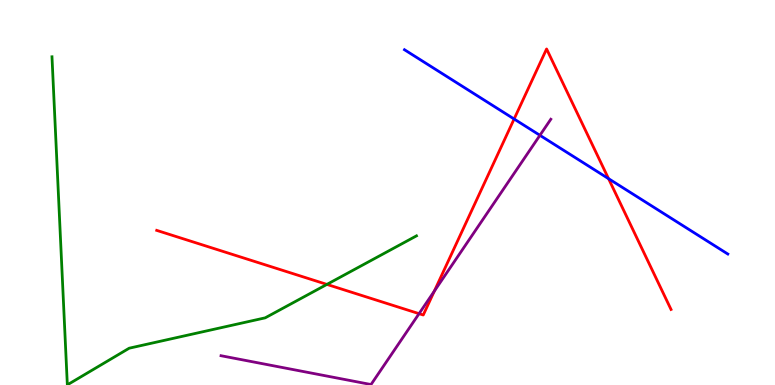[{'lines': ['blue', 'red'], 'intersections': [{'x': 6.63, 'y': 6.91}, {'x': 7.85, 'y': 5.36}]}, {'lines': ['green', 'red'], 'intersections': [{'x': 4.22, 'y': 2.61}]}, {'lines': ['purple', 'red'], 'intersections': [{'x': 5.41, 'y': 1.85}, {'x': 5.6, 'y': 2.44}]}, {'lines': ['blue', 'green'], 'intersections': []}, {'lines': ['blue', 'purple'], 'intersections': [{'x': 6.97, 'y': 6.49}]}, {'lines': ['green', 'purple'], 'intersections': []}]